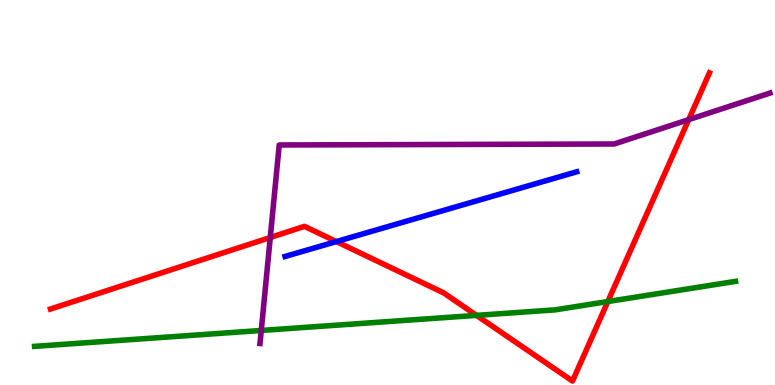[{'lines': ['blue', 'red'], 'intersections': [{'x': 4.34, 'y': 3.73}]}, {'lines': ['green', 'red'], 'intersections': [{'x': 6.15, 'y': 1.81}, {'x': 7.84, 'y': 2.17}]}, {'lines': ['purple', 'red'], 'intersections': [{'x': 3.49, 'y': 3.83}, {'x': 8.89, 'y': 6.89}]}, {'lines': ['blue', 'green'], 'intersections': []}, {'lines': ['blue', 'purple'], 'intersections': []}, {'lines': ['green', 'purple'], 'intersections': [{'x': 3.37, 'y': 1.42}]}]